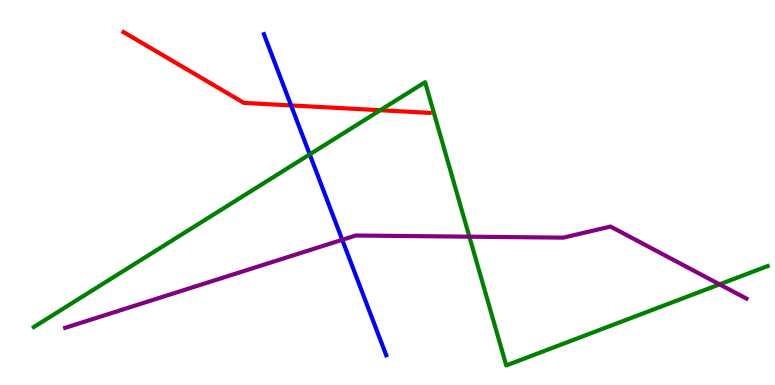[{'lines': ['blue', 'red'], 'intersections': [{'x': 3.76, 'y': 7.26}]}, {'lines': ['green', 'red'], 'intersections': [{'x': 4.91, 'y': 7.14}]}, {'lines': ['purple', 'red'], 'intersections': []}, {'lines': ['blue', 'green'], 'intersections': [{'x': 4.0, 'y': 5.99}]}, {'lines': ['blue', 'purple'], 'intersections': [{'x': 4.42, 'y': 3.77}]}, {'lines': ['green', 'purple'], 'intersections': [{'x': 6.06, 'y': 3.85}, {'x': 9.29, 'y': 2.61}]}]